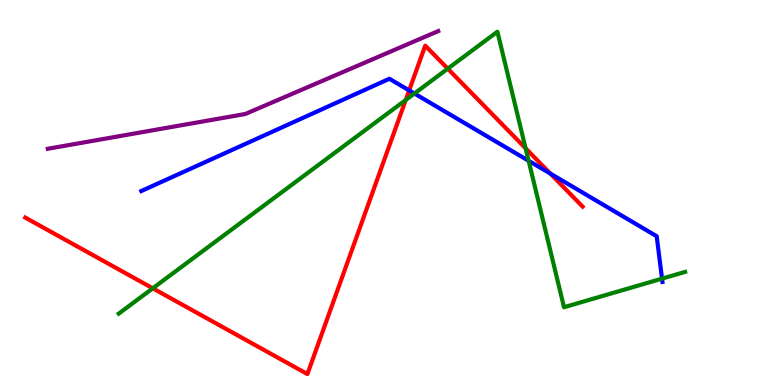[{'lines': ['blue', 'red'], 'intersections': [{'x': 5.28, 'y': 7.65}, {'x': 7.1, 'y': 5.49}]}, {'lines': ['green', 'red'], 'intersections': [{'x': 1.97, 'y': 2.51}, {'x': 5.24, 'y': 7.4}, {'x': 5.78, 'y': 8.22}, {'x': 6.78, 'y': 6.15}]}, {'lines': ['purple', 'red'], 'intersections': []}, {'lines': ['blue', 'green'], 'intersections': [{'x': 5.35, 'y': 7.57}, {'x': 6.82, 'y': 5.82}, {'x': 8.54, 'y': 2.76}]}, {'lines': ['blue', 'purple'], 'intersections': []}, {'lines': ['green', 'purple'], 'intersections': []}]